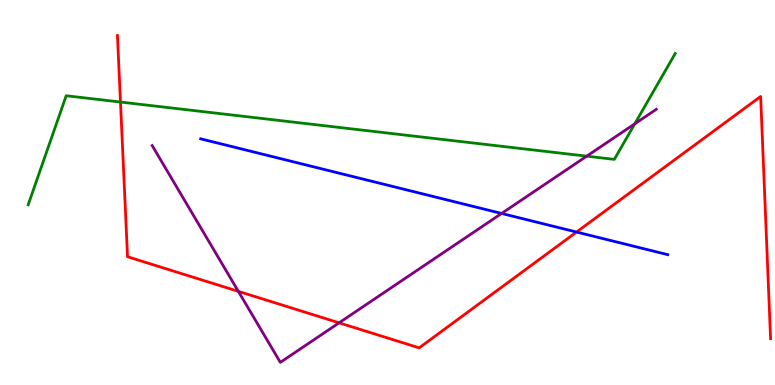[{'lines': ['blue', 'red'], 'intersections': [{'x': 7.44, 'y': 3.97}]}, {'lines': ['green', 'red'], 'intersections': [{'x': 1.55, 'y': 7.35}]}, {'lines': ['purple', 'red'], 'intersections': [{'x': 3.08, 'y': 2.43}, {'x': 4.38, 'y': 1.61}]}, {'lines': ['blue', 'green'], 'intersections': []}, {'lines': ['blue', 'purple'], 'intersections': [{'x': 6.47, 'y': 4.46}]}, {'lines': ['green', 'purple'], 'intersections': [{'x': 7.57, 'y': 5.94}, {'x': 8.19, 'y': 6.78}]}]